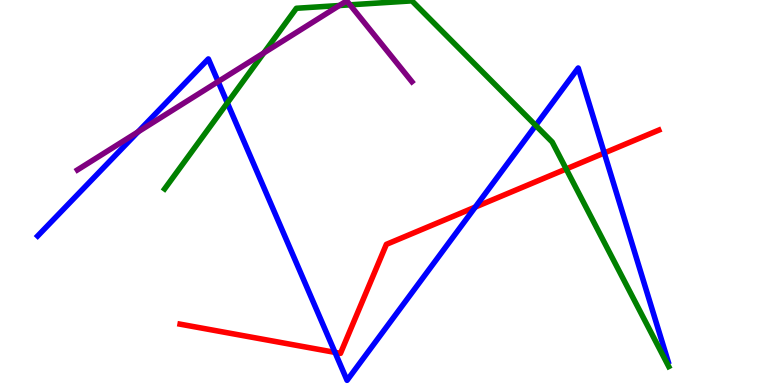[{'lines': ['blue', 'red'], 'intersections': [{'x': 4.32, 'y': 0.847}, {'x': 6.13, 'y': 4.62}, {'x': 7.8, 'y': 6.03}]}, {'lines': ['green', 'red'], 'intersections': [{'x': 7.31, 'y': 5.61}]}, {'lines': ['purple', 'red'], 'intersections': []}, {'lines': ['blue', 'green'], 'intersections': [{'x': 2.93, 'y': 7.33}, {'x': 6.91, 'y': 6.74}]}, {'lines': ['blue', 'purple'], 'intersections': [{'x': 1.78, 'y': 6.57}, {'x': 2.81, 'y': 7.88}]}, {'lines': ['green', 'purple'], 'intersections': [{'x': 3.4, 'y': 8.63}, {'x': 4.38, 'y': 9.86}, {'x': 4.52, 'y': 9.87}]}]